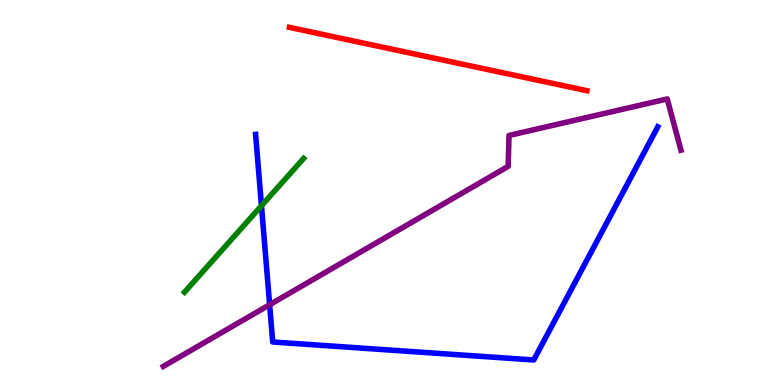[{'lines': ['blue', 'red'], 'intersections': []}, {'lines': ['green', 'red'], 'intersections': []}, {'lines': ['purple', 'red'], 'intersections': []}, {'lines': ['blue', 'green'], 'intersections': [{'x': 3.37, 'y': 4.66}]}, {'lines': ['blue', 'purple'], 'intersections': [{'x': 3.48, 'y': 2.09}]}, {'lines': ['green', 'purple'], 'intersections': []}]